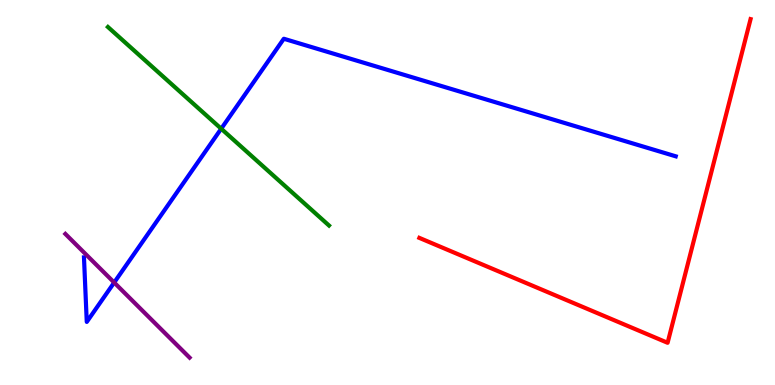[{'lines': ['blue', 'red'], 'intersections': []}, {'lines': ['green', 'red'], 'intersections': []}, {'lines': ['purple', 'red'], 'intersections': []}, {'lines': ['blue', 'green'], 'intersections': [{'x': 2.85, 'y': 6.66}]}, {'lines': ['blue', 'purple'], 'intersections': [{'x': 1.47, 'y': 2.66}]}, {'lines': ['green', 'purple'], 'intersections': []}]